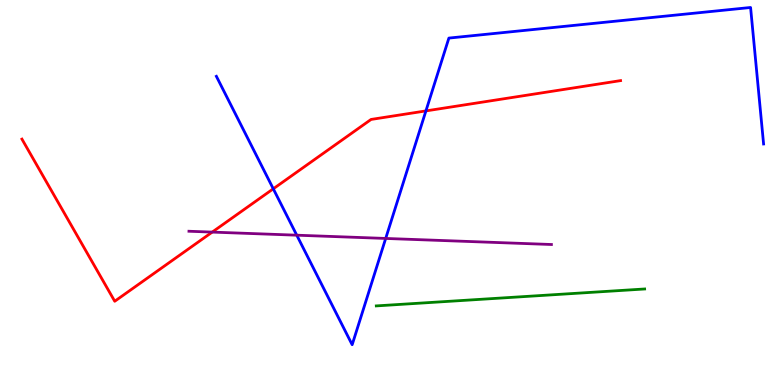[{'lines': ['blue', 'red'], 'intersections': [{'x': 3.53, 'y': 5.1}, {'x': 5.5, 'y': 7.12}]}, {'lines': ['green', 'red'], 'intersections': []}, {'lines': ['purple', 'red'], 'intersections': [{'x': 2.74, 'y': 3.97}]}, {'lines': ['blue', 'green'], 'intersections': []}, {'lines': ['blue', 'purple'], 'intersections': [{'x': 3.83, 'y': 3.89}, {'x': 4.98, 'y': 3.81}]}, {'lines': ['green', 'purple'], 'intersections': []}]